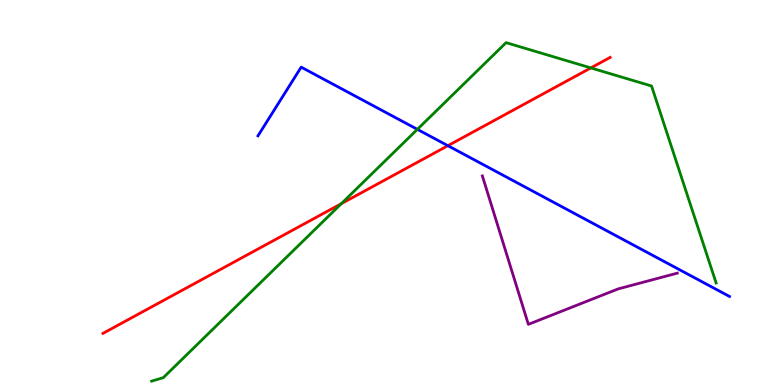[{'lines': ['blue', 'red'], 'intersections': [{'x': 5.78, 'y': 6.22}]}, {'lines': ['green', 'red'], 'intersections': [{'x': 4.4, 'y': 4.71}, {'x': 7.62, 'y': 8.24}]}, {'lines': ['purple', 'red'], 'intersections': []}, {'lines': ['blue', 'green'], 'intersections': [{'x': 5.39, 'y': 6.64}]}, {'lines': ['blue', 'purple'], 'intersections': []}, {'lines': ['green', 'purple'], 'intersections': []}]